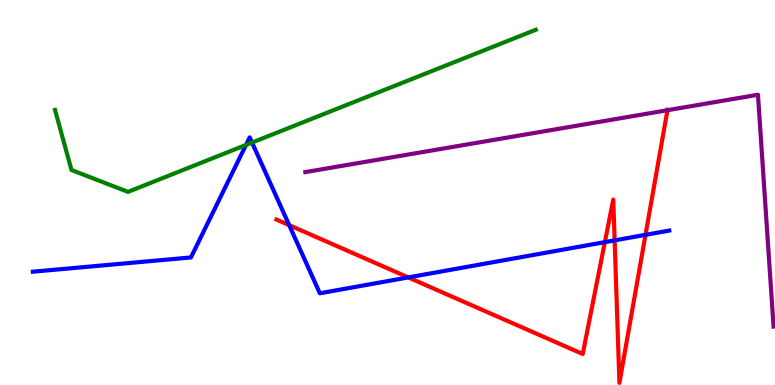[{'lines': ['blue', 'red'], 'intersections': [{'x': 3.73, 'y': 4.15}, {'x': 5.27, 'y': 2.79}, {'x': 7.8, 'y': 3.71}, {'x': 7.93, 'y': 3.76}, {'x': 8.33, 'y': 3.9}]}, {'lines': ['green', 'red'], 'intersections': []}, {'lines': ['purple', 'red'], 'intersections': [{'x': 8.61, 'y': 7.14}]}, {'lines': ['blue', 'green'], 'intersections': [{'x': 3.17, 'y': 6.23}, {'x': 3.25, 'y': 6.3}]}, {'lines': ['blue', 'purple'], 'intersections': []}, {'lines': ['green', 'purple'], 'intersections': []}]